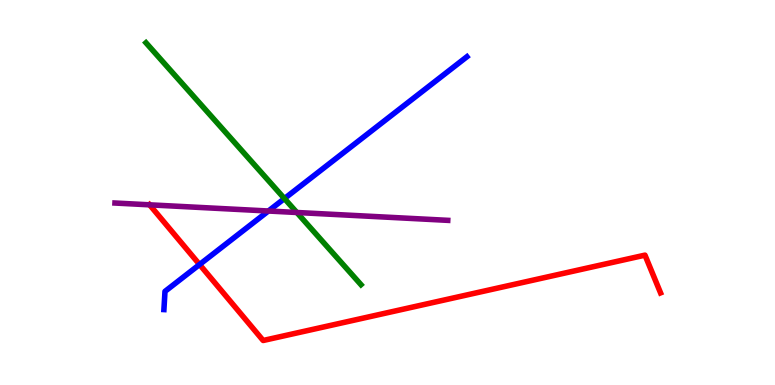[{'lines': ['blue', 'red'], 'intersections': [{'x': 2.58, 'y': 3.13}]}, {'lines': ['green', 'red'], 'intersections': []}, {'lines': ['purple', 'red'], 'intersections': [{'x': 1.93, 'y': 4.68}]}, {'lines': ['blue', 'green'], 'intersections': [{'x': 3.67, 'y': 4.84}]}, {'lines': ['blue', 'purple'], 'intersections': [{'x': 3.46, 'y': 4.52}]}, {'lines': ['green', 'purple'], 'intersections': [{'x': 3.83, 'y': 4.48}]}]